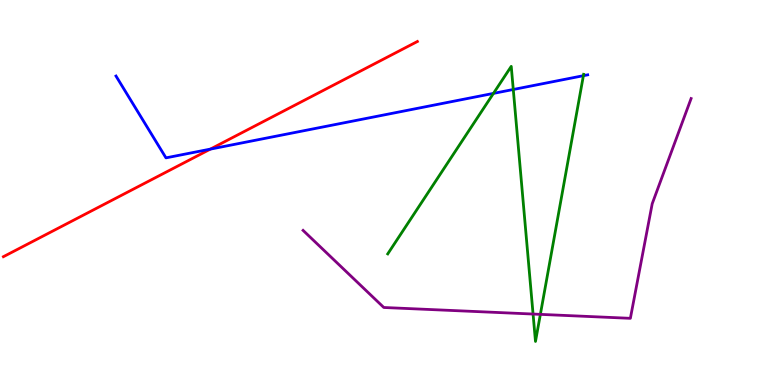[{'lines': ['blue', 'red'], 'intersections': [{'x': 2.71, 'y': 6.13}]}, {'lines': ['green', 'red'], 'intersections': []}, {'lines': ['purple', 'red'], 'intersections': []}, {'lines': ['blue', 'green'], 'intersections': [{'x': 6.37, 'y': 7.57}, {'x': 6.62, 'y': 7.68}, {'x': 7.53, 'y': 8.03}]}, {'lines': ['blue', 'purple'], 'intersections': []}, {'lines': ['green', 'purple'], 'intersections': [{'x': 6.88, 'y': 1.84}, {'x': 6.97, 'y': 1.83}]}]